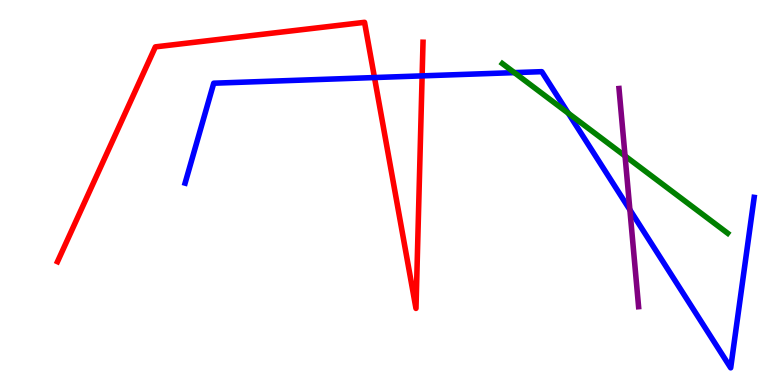[{'lines': ['blue', 'red'], 'intersections': [{'x': 4.83, 'y': 7.99}, {'x': 5.45, 'y': 8.03}]}, {'lines': ['green', 'red'], 'intersections': []}, {'lines': ['purple', 'red'], 'intersections': []}, {'lines': ['blue', 'green'], 'intersections': [{'x': 6.64, 'y': 8.11}, {'x': 7.33, 'y': 7.06}]}, {'lines': ['blue', 'purple'], 'intersections': [{'x': 8.13, 'y': 4.55}]}, {'lines': ['green', 'purple'], 'intersections': [{'x': 8.07, 'y': 5.95}]}]